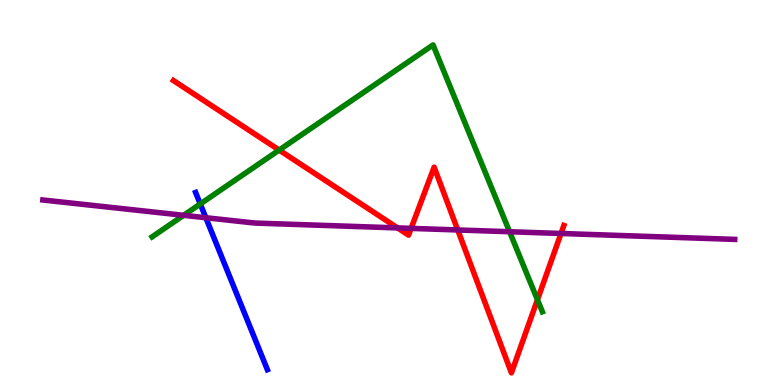[{'lines': ['blue', 'red'], 'intersections': []}, {'lines': ['green', 'red'], 'intersections': [{'x': 3.6, 'y': 6.1}, {'x': 6.93, 'y': 2.22}]}, {'lines': ['purple', 'red'], 'intersections': [{'x': 5.13, 'y': 4.08}, {'x': 5.3, 'y': 4.07}, {'x': 5.91, 'y': 4.03}, {'x': 7.24, 'y': 3.94}]}, {'lines': ['blue', 'green'], 'intersections': [{'x': 2.58, 'y': 4.7}]}, {'lines': ['blue', 'purple'], 'intersections': [{'x': 2.66, 'y': 4.34}]}, {'lines': ['green', 'purple'], 'intersections': [{'x': 2.37, 'y': 4.41}, {'x': 6.58, 'y': 3.98}]}]